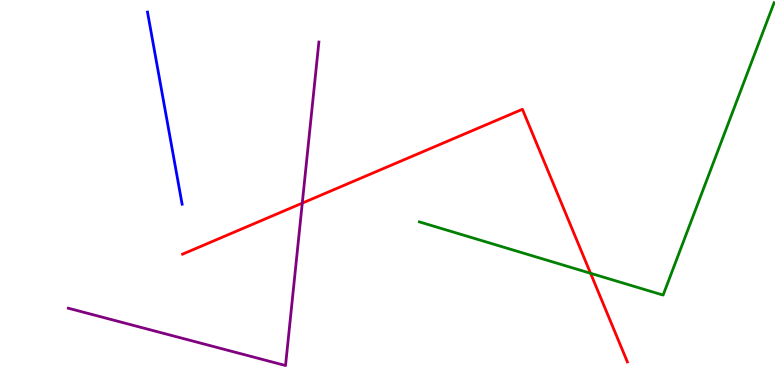[{'lines': ['blue', 'red'], 'intersections': []}, {'lines': ['green', 'red'], 'intersections': [{'x': 7.62, 'y': 2.9}]}, {'lines': ['purple', 'red'], 'intersections': [{'x': 3.9, 'y': 4.72}]}, {'lines': ['blue', 'green'], 'intersections': []}, {'lines': ['blue', 'purple'], 'intersections': []}, {'lines': ['green', 'purple'], 'intersections': []}]